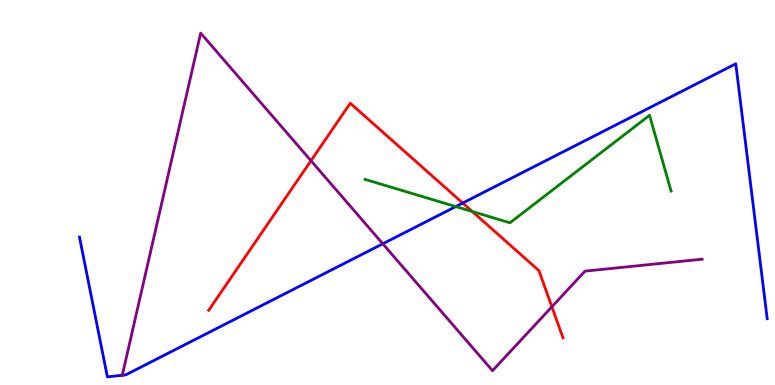[{'lines': ['blue', 'red'], 'intersections': [{'x': 5.97, 'y': 4.73}]}, {'lines': ['green', 'red'], 'intersections': [{'x': 6.09, 'y': 4.51}]}, {'lines': ['purple', 'red'], 'intersections': [{'x': 4.01, 'y': 5.83}, {'x': 7.12, 'y': 2.03}]}, {'lines': ['blue', 'green'], 'intersections': [{'x': 5.88, 'y': 4.63}]}, {'lines': ['blue', 'purple'], 'intersections': [{'x': 1.58, 'y': 0.254}, {'x': 4.94, 'y': 3.67}]}, {'lines': ['green', 'purple'], 'intersections': []}]